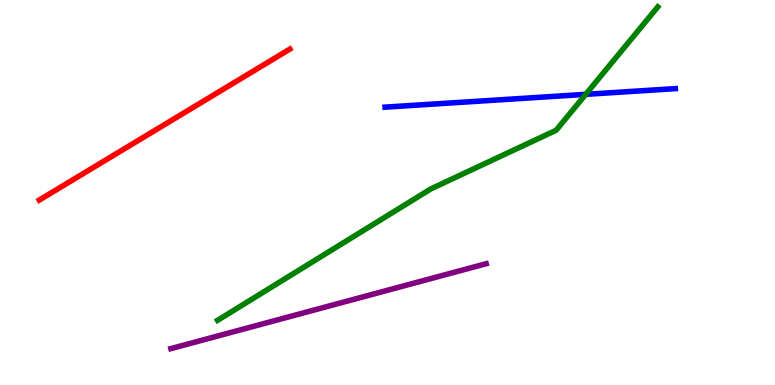[{'lines': ['blue', 'red'], 'intersections': []}, {'lines': ['green', 'red'], 'intersections': []}, {'lines': ['purple', 'red'], 'intersections': []}, {'lines': ['blue', 'green'], 'intersections': [{'x': 7.56, 'y': 7.55}]}, {'lines': ['blue', 'purple'], 'intersections': []}, {'lines': ['green', 'purple'], 'intersections': []}]